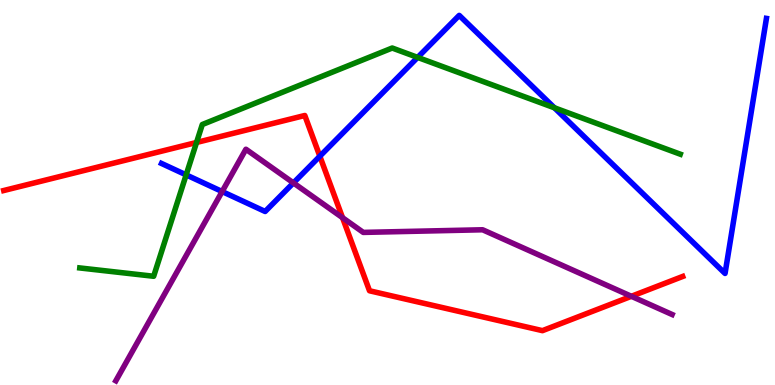[{'lines': ['blue', 'red'], 'intersections': [{'x': 4.13, 'y': 5.94}]}, {'lines': ['green', 'red'], 'intersections': [{'x': 2.54, 'y': 6.3}]}, {'lines': ['purple', 'red'], 'intersections': [{'x': 4.42, 'y': 4.35}, {'x': 8.15, 'y': 2.3}]}, {'lines': ['blue', 'green'], 'intersections': [{'x': 2.4, 'y': 5.46}, {'x': 5.39, 'y': 8.51}, {'x': 7.15, 'y': 7.2}]}, {'lines': ['blue', 'purple'], 'intersections': [{'x': 2.87, 'y': 5.02}, {'x': 3.79, 'y': 5.25}]}, {'lines': ['green', 'purple'], 'intersections': []}]